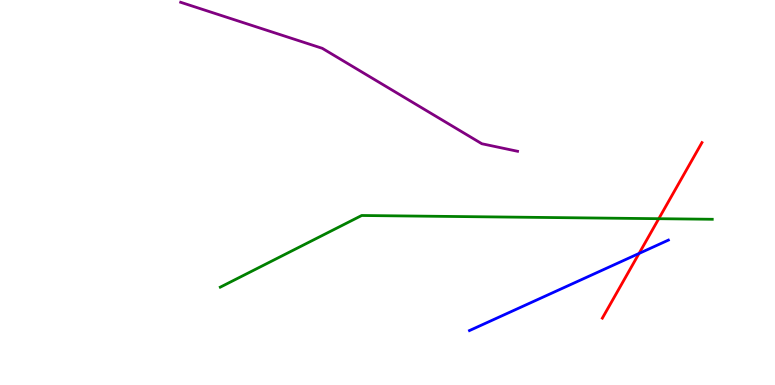[{'lines': ['blue', 'red'], 'intersections': [{'x': 8.25, 'y': 3.42}]}, {'lines': ['green', 'red'], 'intersections': [{'x': 8.5, 'y': 4.32}]}, {'lines': ['purple', 'red'], 'intersections': []}, {'lines': ['blue', 'green'], 'intersections': []}, {'lines': ['blue', 'purple'], 'intersections': []}, {'lines': ['green', 'purple'], 'intersections': []}]